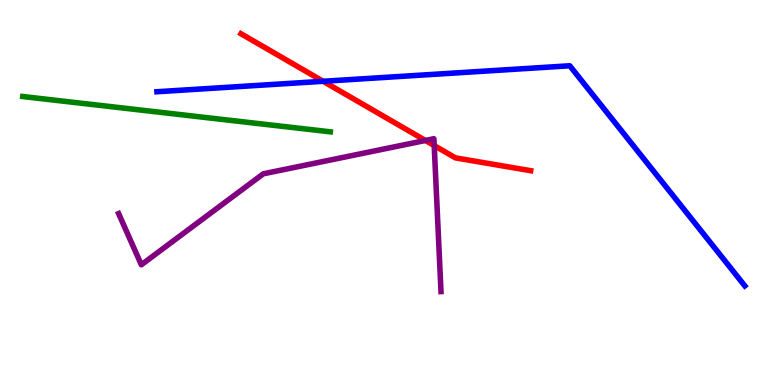[{'lines': ['blue', 'red'], 'intersections': [{'x': 4.17, 'y': 7.89}]}, {'lines': ['green', 'red'], 'intersections': []}, {'lines': ['purple', 'red'], 'intersections': [{'x': 5.49, 'y': 6.35}, {'x': 5.6, 'y': 6.22}]}, {'lines': ['blue', 'green'], 'intersections': []}, {'lines': ['blue', 'purple'], 'intersections': []}, {'lines': ['green', 'purple'], 'intersections': []}]